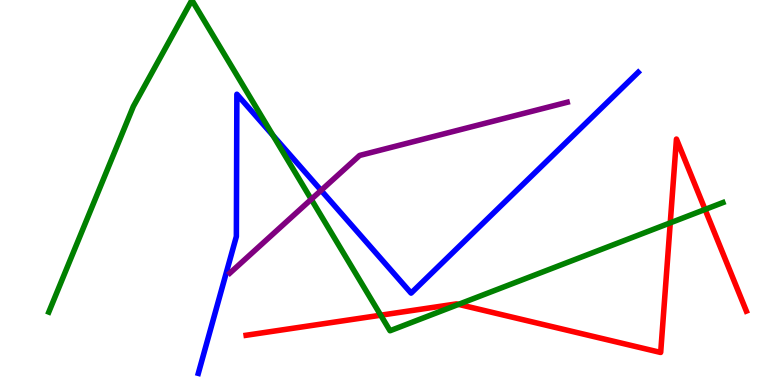[{'lines': ['blue', 'red'], 'intersections': []}, {'lines': ['green', 'red'], 'intersections': [{'x': 4.91, 'y': 1.81}, {'x': 5.92, 'y': 2.09}, {'x': 8.65, 'y': 4.21}, {'x': 9.1, 'y': 4.56}]}, {'lines': ['purple', 'red'], 'intersections': []}, {'lines': ['blue', 'green'], 'intersections': [{'x': 3.52, 'y': 6.48}]}, {'lines': ['blue', 'purple'], 'intersections': [{'x': 4.14, 'y': 5.06}]}, {'lines': ['green', 'purple'], 'intersections': [{'x': 4.02, 'y': 4.82}]}]